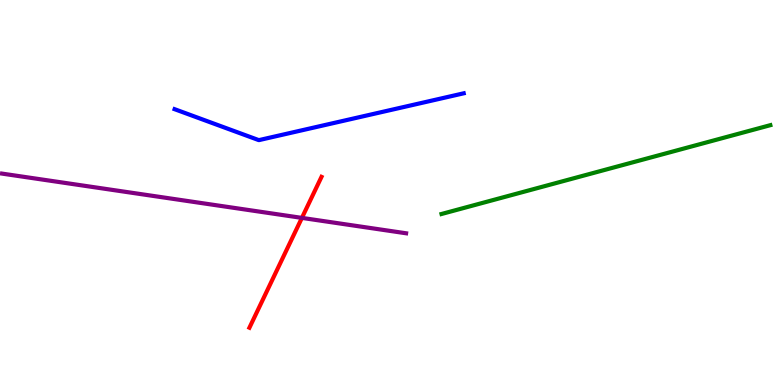[{'lines': ['blue', 'red'], 'intersections': []}, {'lines': ['green', 'red'], 'intersections': []}, {'lines': ['purple', 'red'], 'intersections': [{'x': 3.9, 'y': 4.34}]}, {'lines': ['blue', 'green'], 'intersections': []}, {'lines': ['blue', 'purple'], 'intersections': []}, {'lines': ['green', 'purple'], 'intersections': []}]